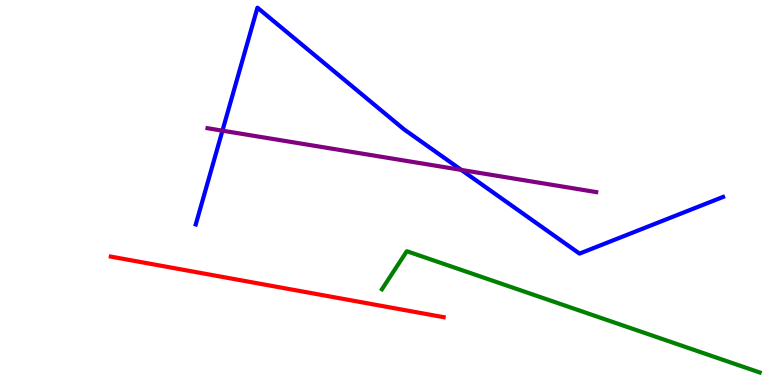[{'lines': ['blue', 'red'], 'intersections': []}, {'lines': ['green', 'red'], 'intersections': []}, {'lines': ['purple', 'red'], 'intersections': []}, {'lines': ['blue', 'green'], 'intersections': []}, {'lines': ['blue', 'purple'], 'intersections': [{'x': 2.87, 'y': 6.61}, {'x': 5.95, 'y': 5.59}]}, {'lines': ['green', 'purple'], 'intersections': []}]